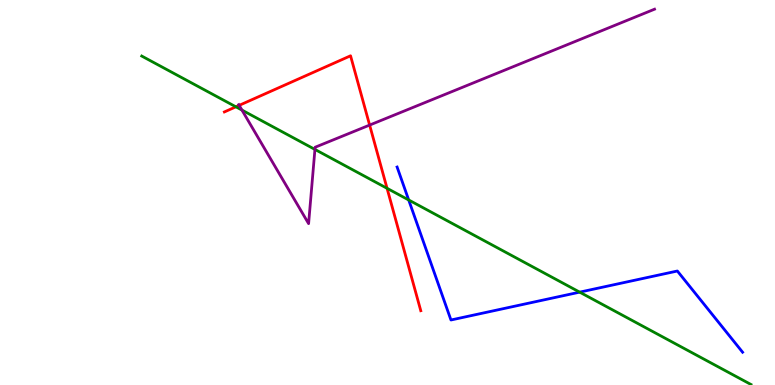[{'lines': ['blue', 'red'], 'intersections': []}, {'lines': ['green', 'red'], 'intersections': [{'x': 3.04, 'y': 7.23}, {'x': 4.99, 'y': 5.11}]}, {'lines': ['purple', 'red'], 'intersections': [{'x': 3.09, 'y': 7.26}, {'x': 4.77, 'y': 6.75}]}, {'lines': ['blue', 'green'], 'intersections': [{'x': 5.27, 'y': 4.81}, {'x': 7.48, 'y': 2.41}]}, {'lines': ['blue', 'purple'], 'intersections': []}, {'lines': ['green', 'purple'], 'intersections': [{'x': 3.12, 'y': 7.14}, {'x': 4.06, 'y': 6.12}]}]